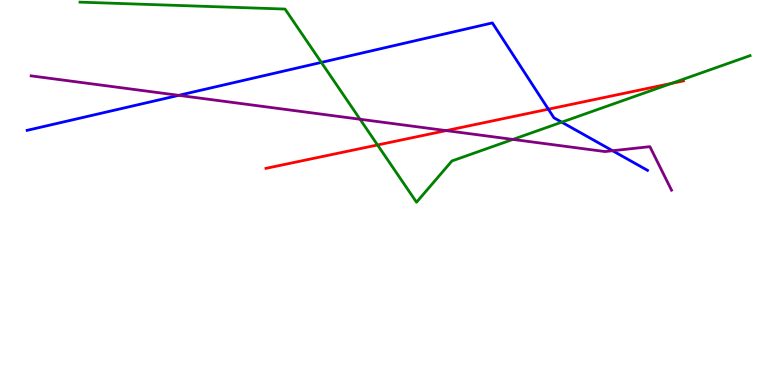[{'lines': ['blue', 'red'], 'intersections': [{'x': 7.08, 'y': 7.16}]}, {'lines': ['green', 'red'], 'intersections': [{'x': 4.87, 'y': 6.23}, {'x': 8.66, 'y': 7.83}]}, {'lines': ['purple', 'red'], 'intersections': [{'x': 5.76, 'y': 6.61}]}, {'lines': ['blue', 'green'], 'intersections': [{'x': 4.15, 'y': 8.38}, {'x': 7.25, 'y': 6.83}]}, {'lines': ['blue', 'purple'], 'intersections': [{'x': 2.31, 'y': 7.52}, {'x': 7.9, 'y': 6.09}]}, {'lines': ['green', 'purple'], 'intersections': [{'x': 4.65, 'y': 6.9}, {'x': 6.62, 'y': 6.38}]}]